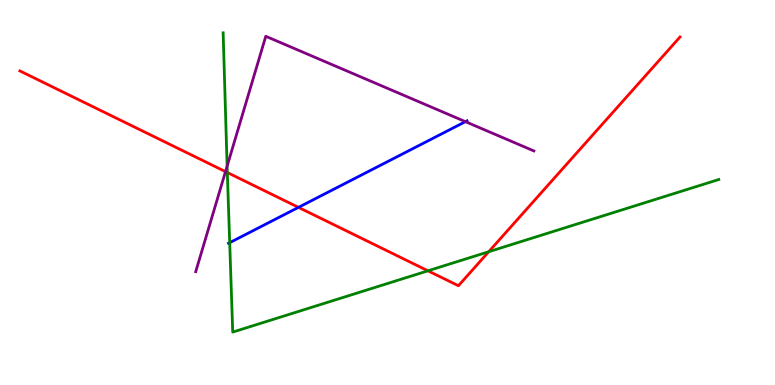[{'lines': ['blue', 'red'], 'intersections': [{'x': 3.85, 'y': 4.61}]}, {'lines': ['green', 'red'], 'intersections': [{'x': 2.93, 'y': 5.52}, {'x': 5.52, 'y': 2.97}, {'x': 6.31, 'y': 3.46}]}, {'lines': ['purple', 'red'], 'intersections': [{'x': 2.91, 'y': 5.54}]}, {'lines': ['blue', 'green'], 'intersections': [{'x': 2.96, 'y': 3.7}]}, {'lines': ['blue', 'purple'], 'intersections': [{'x': 6.01, 'y': 6.84}]}, {'lines': ['green', 'purple'], 'intersections': [{'x': 2.93, 'y': 5.68}]}]